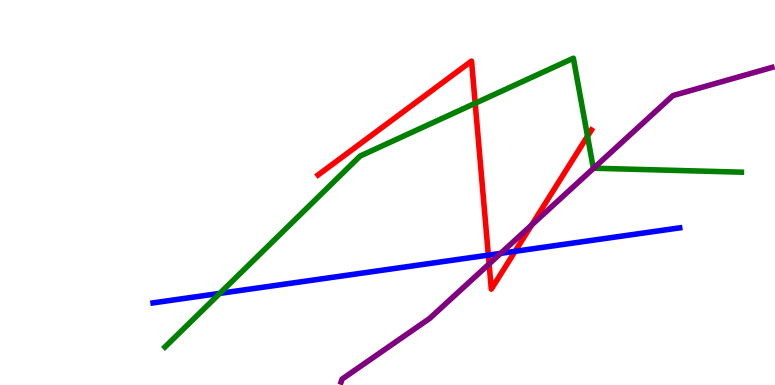[{'lines': ['blue', 'red'], 'intersections': [{'x': 6.3, 'y': 3.37}, {'x': 6.65, 'y': 3.47}]}, {'lines': ['green', 'red'], 'intersections': [{'x': 6.13, 'y': 7.32}, {'x': 7.58, 'y': 6.46}]}, {'lines': ['purple', 'red'], 'intersections': [{'x': 6.31, 'y': 3.14}, {'x': 6.86, 'y': 4.16}]}, {'lines': ['blue', 'green'], 'intersections': [{'x': 2.84, 'y': 2.38}]}, {'lines': ['blue', 'purple'], 'intersections': [{'x': 6.46, 'y': 3.42}]}, {'lines': ['green', 'purple'], 'intersections': [{'x': 7.66, 'y': 5.63}]}]